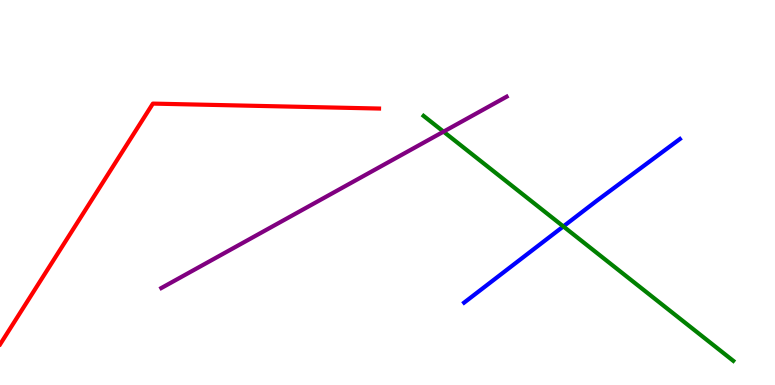[{'lines': ['blue', 'red'], 'intersections': []}, {'lines': ['green', 'red'], 'intersections': []}, {'lines': ['purple', 'red'], 'intersections': []}, {'lines': ['blue', 'green'], 'intersections': [{'x': 7.27, 'y': 4.12}]}, {'lines': ['blue', 'purple'], 'intersections': []}, {'lines': ['green', 'purple'], 'intersections': [{'x': 5.72, 'y': 6.58}]}]